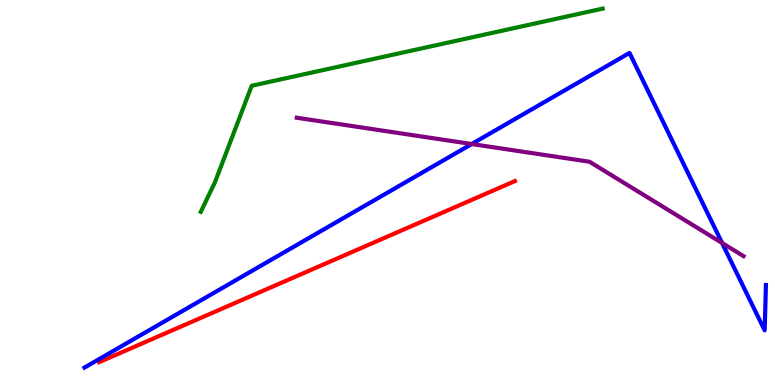[{'lines': ['blue', 'red'], 'intersections': []}, {'lines': ['green', 'red'], 'intersections': []}, {'lines': ['purple', 'red'], 'intersections': []}, {'lines': ['blue', 'green'], 'intersections': []}, {'lines': ['blue', 'purple'], 'intersections': [{'x': 6.09, 'y': 6.26}, {'x': 9.32, 'y': 3.69}]}, {'lines': ['green', 'purple'], 'intersections': []}]